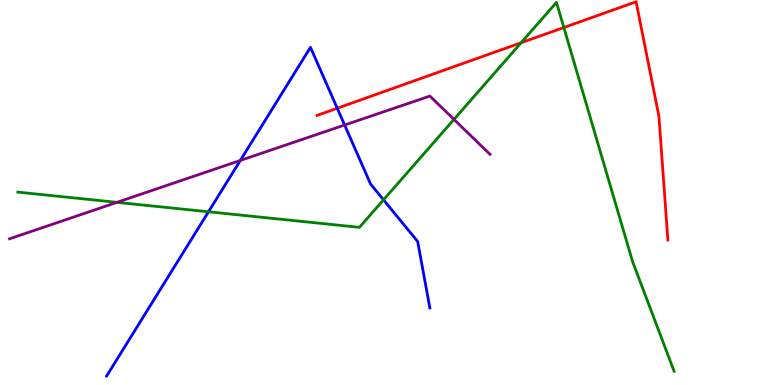[{'lines': ['blue', 'red'], 'intersections': [{'x': 4.35, 'y': 7.19}]}, {'lines': ['green', 'red'], 'intersections': [{'x': 6.72, 'y': 8.89}, {'x': 7.28, 'y': 9.29}]}, {'lines': ['purple', 'red'], 'intersections': []}, {'lines': ['blue', 'green'], 'intersections': [{'x': 2.69, 'y': 4.5}, {'x': 4.95, 'y': 4.81}]}, {'lines': ['blue', 'purple'], 'intersections': [{'x': 3.1, 'y': 5.83}, {'x': 4.45, 'y': 6.75}]}, {'lines': ['green', 'purple'], 'intersections': [{'x': 1.51, 'y': 4.74}, {'x': 5.86, 'y': 6.9}]}]